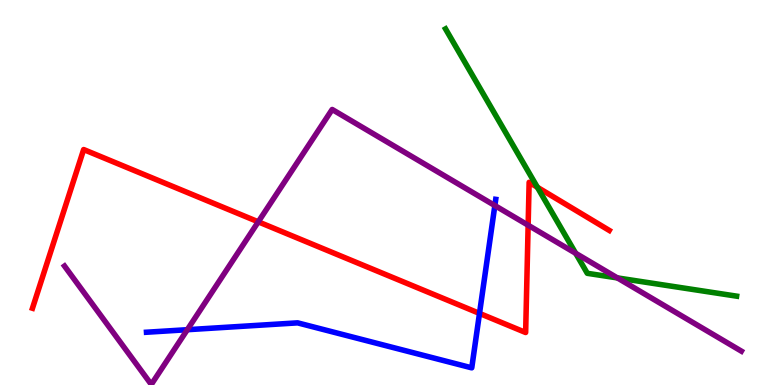[{'lines': ['blue', 'red'], 'intersections': [{'x': 6.19, 'y': 1.86}]}, {'lines': ['green', 'red'], 'intersections': [{'x': 6.93, 'y': 5.14}]}, {'lines': ['purple', 'red'], 'intersections': [{'x': 3.33, 'y': 4.24}, {'x': 6.81, 'y': 4.15}]}, {'lines': ['blue', 'green'], 'intersections': []}, {'lines': ['blue', 'purple'], 'intersections': [{'x': 2.42, 'y': 1.44}, {'x': 6.39, 'y': 4.66}]}, {'lines': ['green', 'purple'], 'intersections': [{'x': 7.43, 'y': 3.42}, {'x': 7.97, 'y': 2.78}]}]